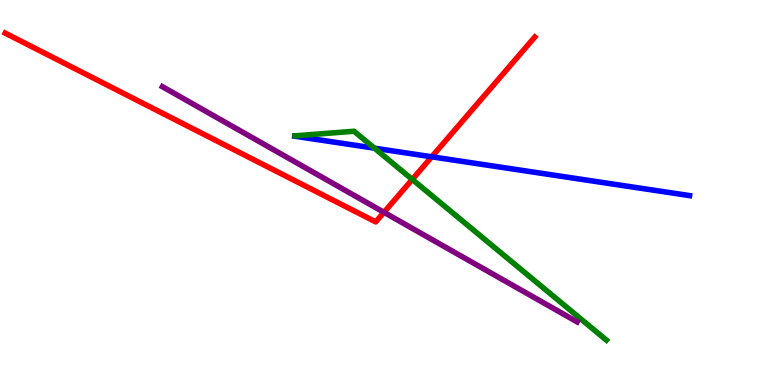[{'lines': ['blue', 'red'], 'intersections': [{'x': 5.57, 'y': 5.93}]}, {'lines': ['green', 'red'], 'intersections': [{'x': 5.32, 'y': 5.34}]}, {'lines': ['purple', 'red'], 'intersections': [{'x': 4.95, 'y': 4.49}]}, {'lines': ['blue', 'green'], 'intersections': [{'x': 4.83, 'y': 6.15}]}, {'lines': ['blue', 'purple'], 'intersections': []}, {'lines': ['green', 'purple'], 'intersections': []}]